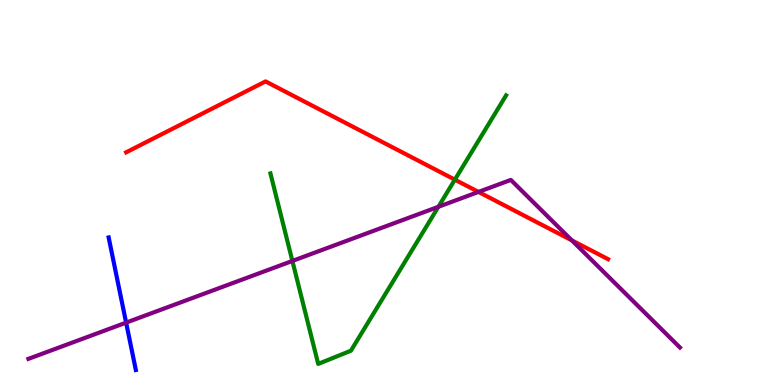[{'lines': ['blue', 'red'], 'intersections': []}, {'lines': ['green', 'red'], 'intersections': [{'x': 5.87, 'y': 5.33}]}, {'lines': ['purple', 'red'], 'intersections': [{'x': 6.17, 'y': 5.02}, {'x': 7.38, 'y': 3.76}]}, {'lines': ['blue', 'green'], 'intersections': []}, {'lines': ['blue', 'purple'], 'intersections': [{'x': 1.63, 'y': 1.62}]}, {'lines': ['green', 'purple'], 'intersections': [{'x': 3.77, 'y': 3.22}, {'x': 5.66, 'y': 4.63}]}]